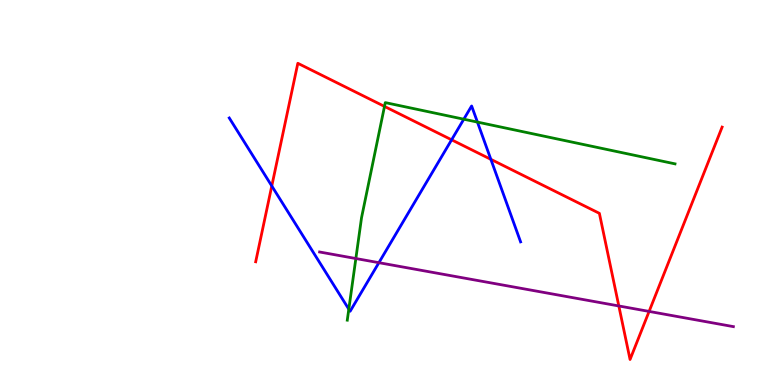[{'lines': ['blue', 'red'], 'intersections': [{'x': 3.51, 'y': 5.17}, {'x': 5.83, 'y': 6.37}, {'x': 6.33, 'y': 5.86}]}, {'lines': ['green', 'red'], 'intersections': [{'x': 4.96, 'y': 7.24}]}, {'lines': ['purple', 'red'], 'intersections': [{'x': 7.98, 'y': 2.05}, {'x': 8.38, 'y': 1.91}]}, {'lines': ['blue', 'green'], 'intersections': [{'x': 4.5, 'y': 1.97}, {'x': 5.98, 'y': 6.9}, {'x': 6.16, 'y': 6.83}]}, {'lines': ['blue', 'purple'], 'intersections': [{'x': 4.89, 'y': 3.18}]}, {'lines': ['green', 'purple'], 'intersections': [{'x': 4.59, 'y': 3.28}]}]